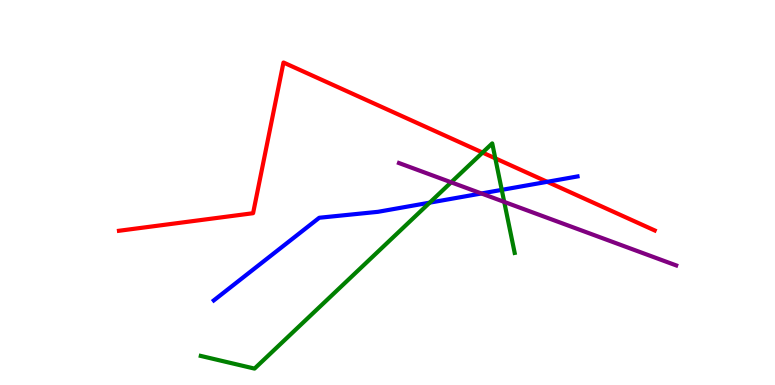[{'lines': ['blue', 'red'], 'intersections': [{'x': 7.06, 'y': 5.28}]}, {'lines': ['green', 'red'], 'intersections': [{'x': 6.23, 'y': 6.04}, {'x': 6.39, 'y': 5.89}]}, {'lines': ['purple', 'red'], 'intersections': []}, {'lines': ['blue', 'green'], 'intersections': [{'x': 5.54, 'y': 4.74}, {'x': 6.47, 'y': 5.07}]}, {'lines': ['blue', 'purple'], 'intersections': [{'x': 6.21, 'y': 4.97}]}, {'lines': ['green', 'purple'], 'intersections': [{'x': 5.82, 'y': 5.26}, {'x': 6.51, 'y': 4.76}]}]